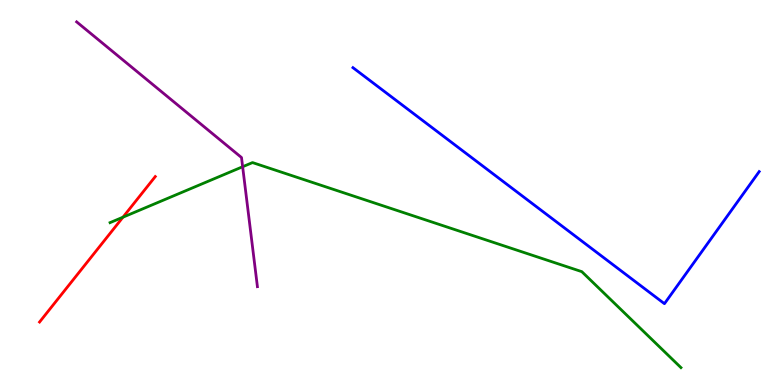[{'lines': ['blue', 'red'], 'intersections': []}, {'lines': ['green', 'red'], 'intersections': [{'x': 1.59, 'y': 4.36}]}, {'lines': ['purple', 'red'], 'intersections': []}, {'lines': ['blue', 'green'], 'intersections': []}, {'lines': ['blue', 'purple'], 'intersections': []}, {'lines': ['green', 'purple'], 'intersections': [{'x': 3.13, 'y': 5.67}]}]